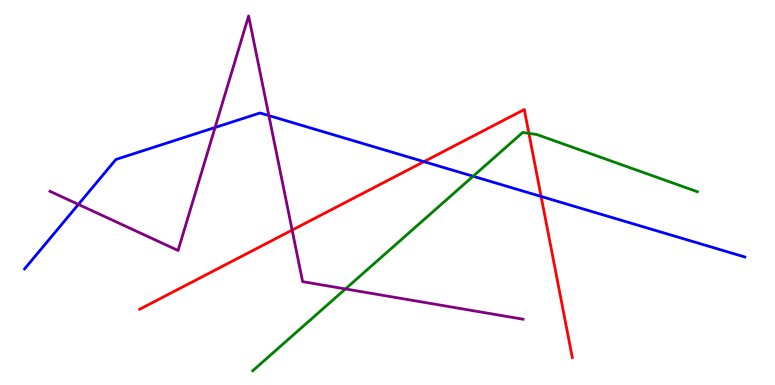[{'lines': ['blue', 'red'], 'intersections': [{'x': 5.47, 'y': 5.8}, {'x': 6.98, 'y': 4.9}]}, {'lines': ['green', 'red'], 'intersections': [{'x': 6.82, 'y': 6.54}]}, {'lines': ['purple', 'red'], 'intersections': [{'x': 3.77, 'y': 4.02}]}, {'lines': ['blue', 'green'], 'intersections': [{'x': 6.1, 'y': 5.42}]}, {'lines': ['blue', 'purple'], 'intersections': [{'x': 1.01, 'y': 4.69}, {'x': 2.78, 'y': 6.69}, {'x': 3.47, 'y': 7.0}]}, {'lines': ['green', 'purple'], 'intersections': [{'x': 4.46, 'y': 2.5}]}]